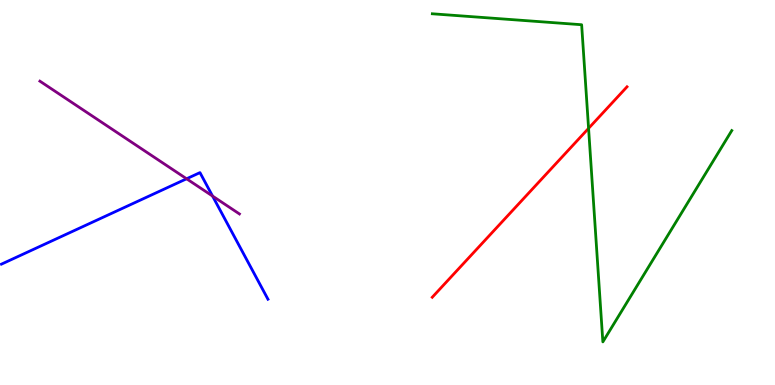[{'lines': ['blue', 'red'], 'intersections': []}, {'lines': ['green', 'red'], 'intersections': [{'x': 7.59, 'y': 6.67}]}, {'lines': ['purple', 'red'], 'intersections': []}, {'lines': ['blue', 'green'], 'intersections': []}, {'lines': ['blue', 'purple'], 'intersections': [{'x': 2.41, 'y': 5.36}, {'x': 2.74, 'y': 4.91}]}, {'lines': ['green', 'purple'], 'intersections': []}]